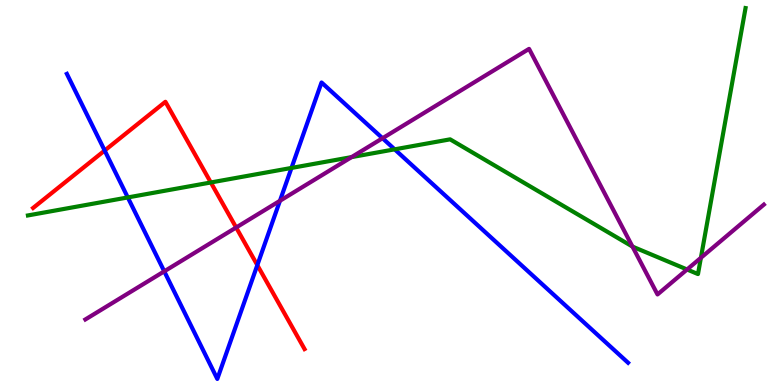[{'lines': ['blue', 'red'], 'intersections': [{'x': 1.35, 'y': 6.09}, {'x': 3.32, 'y': 3.11}]}, {'lines': ['green', 'red'], 'intersections': [{'x': 2.72, 'y': 5.26}]}, {'lines': ['purple', 'red'], 'intersections': [{'x': 3.05, 'y': 4.09}]}, {'lines': ['blue', 'green'], 'intersections': [{'x': 1.65, 'y': 4.87}, {'x': 3.76, 'y': 5.64}, {'x': 5.09, 'y': 6.12}]}, {'lines': ['blue', 'purple'], 'intersections': [{'x': 2.12, 'y': 2.95}, {'x': 3.61, 'y': 4.78}, {'x': 4.94, 'y': 6.41}]}, {'lines': ['green', 'purple'], 'intersections': [{'x': 4.54, 'y': 5.92}, {'x': 8.16, 'y': 3.6}, {'x': 8.87, 'y': 3.0}, {'x': 9.04, 'y': 3.3}]}]